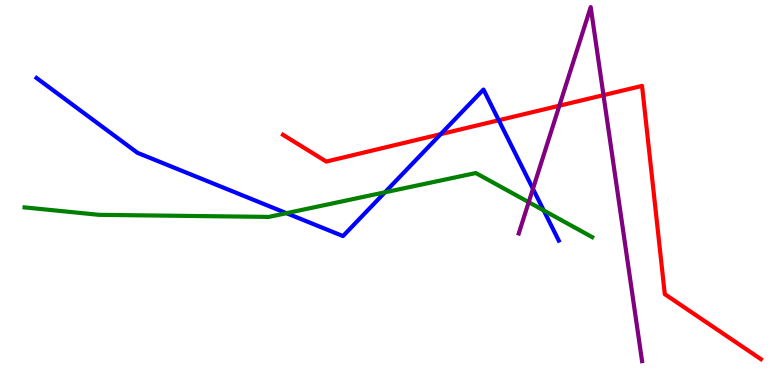[{'lines': ['blue', 'red'], 'intersections': [{'x': 5.69, 'y': 6.52}, {'x': 6.44, 'y': 6.88}]}, {'lines': ['green', 'red'], 'intersections': []}, {'lines': ['purple', 'red'], 'intersections': [{'x': 7.22, 'y': 7.25}, {'x': 7.79, 'y': 7.53}]}, {'lines': ['blue', 'green'], 'intersections': [{'x': 3.7, 'y': 4.46}, {'x': 4.97, 'y': 5.01}, {'x': 7.02, 'y': 4.53}]}, {'lines': ['blue', 'purple'], 'intersections': [{'x': 6.88, 'y': 5.1}]}, {'lines': ['green', 'purple'], 'intersections': [{'x': 6.82, 'y': 4.75}]}]